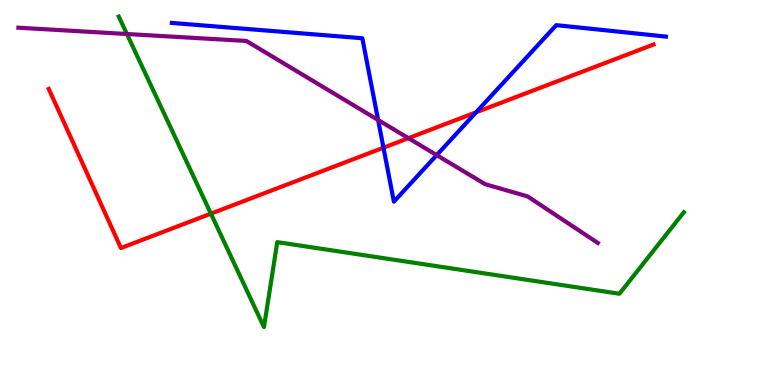[{'lines': ['blue', 'red'], 'intersections': [{'x': 4.95, 'y': 6.16}, {'x': 6.14, 'y': 7.08}]}, {'lines': ['green', 'red'], 'intersections': [{'x': 2.72, 'y': 4.45}]}, {'lines': ['purple', 'red'], 'intersections': [{'x': 5.27, 'y': 6.41}]}, {'lines': ['blue', 'green'], 'intersections': []}, {'lines': ['blue', 'purple'], 'intersections': [{'x': 4.88, 'y': 6.88}, {'x': 5.63, 'y': 5.97}]}, {'lines': ['green', 'purple'], 'intersections': [{'x': 1.64, 'y': 9.12}]}]